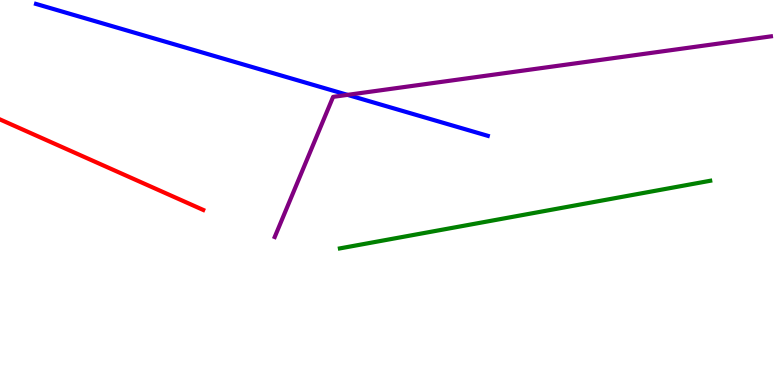[{'lines': ['blue', 'red'], 'intersections': []}, {'lines': ['green', 'red'], 'intersections': []}, {'lines': ['purple', 'red'], 'intersections': []}, {'lines': ['blue', 'green'], 'intersections': []}, {'lines': ['blue', 'purple'], 'intersections': [{'x': 4.48, 'y': 7.54}]}, {'lines': ['green', 'purple'], 'intersections': []}]